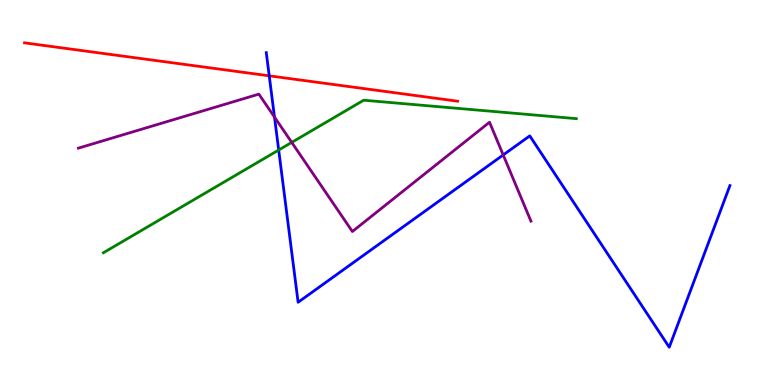[{'lines': ['blue', 'red'], 'intersections': [{'x': 3.47, 'y': 8.03}]}, {'lines': ['green', 'red'], 'intersections': []}, {'lines': ['purple', 'red'], 'intersections': []}, {'lines': ['blue', 'green'], 'intersections': [{'x': 3.6, 'y': 6.1}]}, {'lines': ['blue', 'purple'], 'intersections': [{'x': 3.54, 'y': 6.96}, {'x': 6.49, 'y': 5.98}]}, {'lines': ['green', 'purple'], 'intersections': [{'x': 3.76, 'y': 6.3}]}]